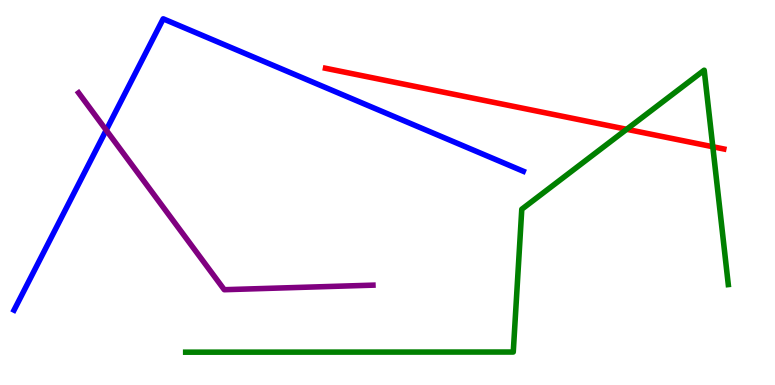[{'lines': ['blue', 'red'], 'intersections': []}, {'lines': ['green', 'red'], 'intersections': [{'x': 8.09, 'y': 6.64}, {'x': 9.2, 'y': 6.19}]}, {'lines': ['purple', 'red'], 'intersections': []}, {'lines': ['blue', 'green'], 'intersections': []}, {'lines': ['blue', 'purple'], 'intersections': [{'x': 1.37, 'y': 6.62}]}, {'lines': ['green', 'purple'], 'intersections': []}]